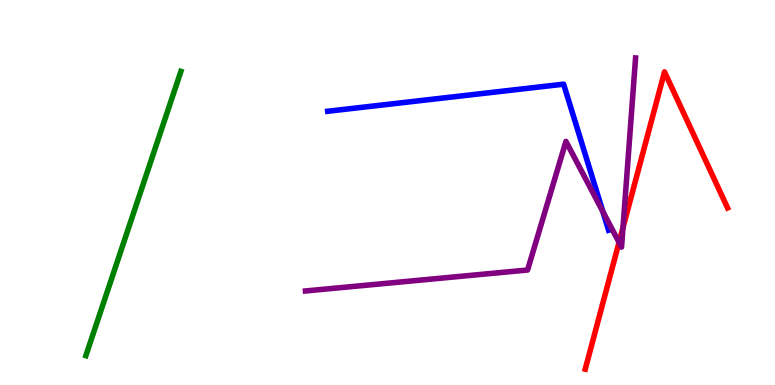[{'lines': ['blue', 'red'], 'intersections': []}, {'lines': ['green', 'red'], 'intersections': []}, {'lines': ['purple', 'red'], 'intersections': [{'x': 7.99, 'y': 3.7}, {'x': 8.04, 'y': 4.09}]}, {'lines': ['blue', 'green'], 'intersections': []}, {'lines': ['blue', 'purple'], 'intersections': [{'x': 7.78, 'y': 4.5}]}, {'lines': ['green', 'purple'], 'intersections': []}]